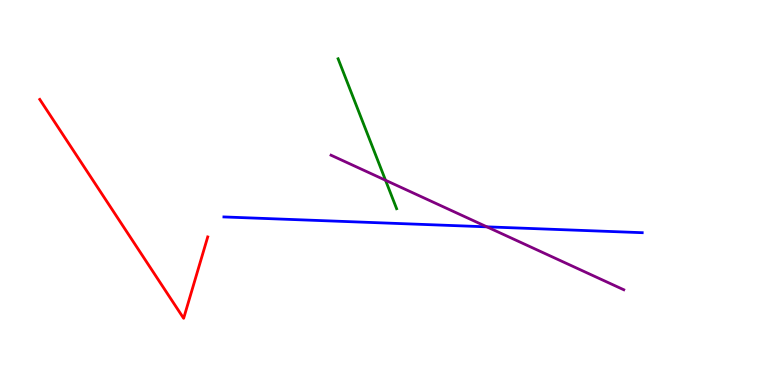[{'lines': ['blue', 'red'], 'intersections': []}, {'lines': ['green', 'red'], 'intersections': []}, {'lines': ['purple', 'red'], 'intersections': []}, {'lines': ['blue', 'green'], 'intersections': []}, {'lines': ['blue', 'purple'], 'intersections': [{'x': 6.28, 'y': 4.11}]}, {'lines': ['green', 'purple'], 'intersections': [{'x': 4.97, 'y': 5.32}]}]